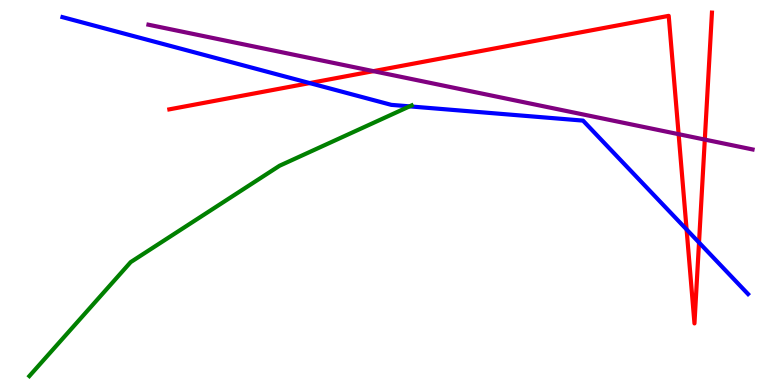[{'lines': ['blue', 'red'], 'intersections': [{'x': 4.0, 'y': 7.84}, {'x': 8.86, 'y': 4.04}, {'x': 9.02, 'y': 3.7}]}, {'lines': ['green', 'red'], 'intersections': []}, {'lines': ['purple', 'red'], 'intersections': [{'x': 4.82, 'y': 8.15}, {'x': 8.76, 'y': 6.51}, {'x': 9.09, 'y': 6.37}]}, {'lines': ['blue', 'green'], 'intersections': [{'x': 5.28, 'y': 7.24}]}, {'lines': ['blue', 'purple'], 'intersections': []}, {'lines': ['green', 'purple'], 'intersections': []}]